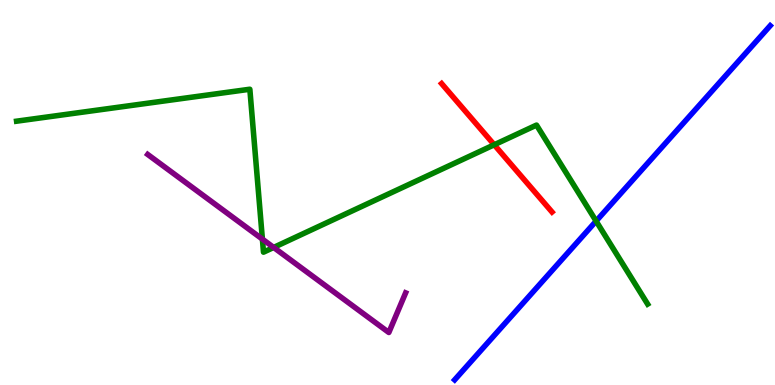[{'lines': ['blue', 'red'], 'intersections': []}, {'lines': ['green', 'red'], 'intersections': [{'x': 6.38, 'y': 6.24}]}, {'lines': ['purple', 'red'], 'intersections': []}, {'lines': ['blue', 'green'], 'intersections': [{'x': 7.69, 'y': 4.26}]}, {'lines': ['blue', 'purple'], 'intersections': []}, {'lines': ['green', 'purple'], 'intersections': [{'x': 3.39, 'y': 3.79}, {'x': 3.53, 'y': 3.57}]}]